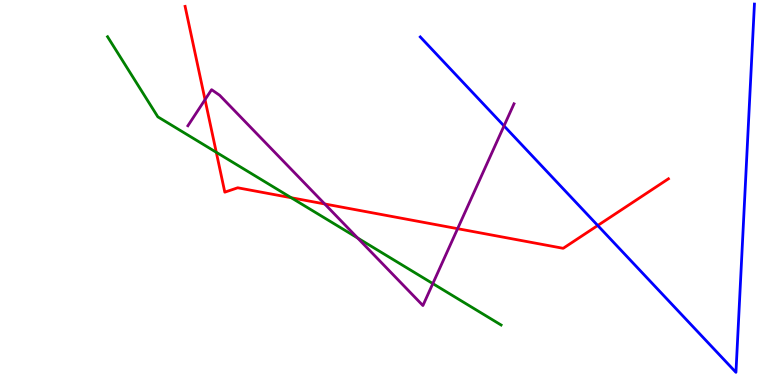[{'lines': ['blue', 'red'], 'intersections': [{'x': 7.71, 'y': 4.14}]}, {'lines': ['green', 'red'], 'intersections': [{'x': 2.79, 'y': 6.04}, {'x': 3.76, 'y': 4.86}]}, {'lines': ['purple', 'red'], 'intersections': [{'x': 2.65, 'y': 7.41}, {'x': 4.19, 'y': 4.7}, {'x': 5.9, 'y': 4.06}]}, {'lines': ['blue', 'green'], 'intersections': []}, {'lines': ['blue', 'purple'], 'intersections': [{'x': 6.5, 'y': 6.73}]}, {'lines': ['green', 'purple'], 'intersections': [{'x': 4.61, 'y': 3.82}, {'x': 5.58, 'y': 2.63}]}]